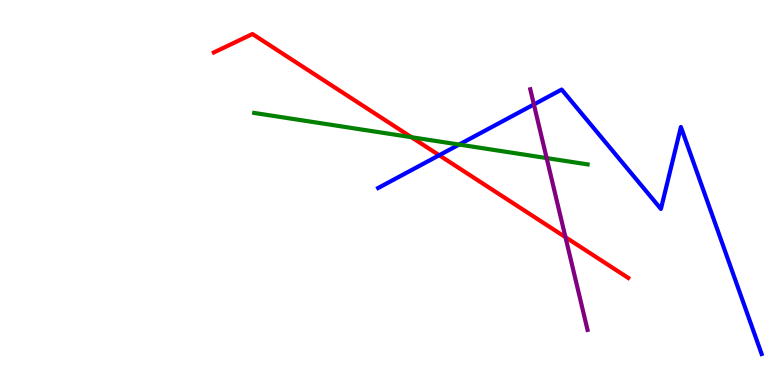[{'lines': ['blue', 'red'], 'intersections': [{'x': 5.67, 'y': 5.97}]}, {'lines': ['green', 'red'], 'intersections': [{'x': 5.31, 'y': 6.44}]}, {'lines': ['purple', 'red'], 'intersections': [{'x': 7.3, 'y': 3.84}]}, {'lines': ['blue', 'green'], 'intersections': [{'x': 5.92, 'y': 6.25}]}, {'lines': ['blue', 'purple'], 'intersections': [{'x': 6.89, 'y': 7.29}]}, {'lines': ['green', 'purple'], 'intersections': [{'x': 7.05, 'y': 5.89}]}]